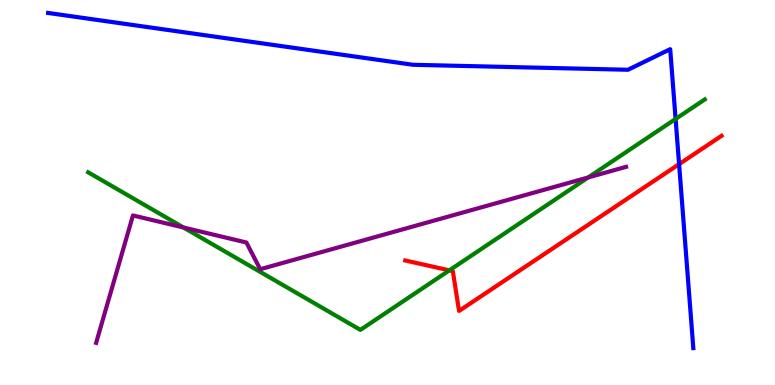[{'lines': ['blue', 'red'], 'intersections': [{'x': 8.76, 'y': 5.74}]}, {'lines': ['green', 'red'], 'intersections': [{'x': 5.8, 'y': 2.98}]}, {'lines': ['purple', 'red'], 'intersections': []}, {'lines': ['blue', 'green'], 'intersections': [{'x': 8.72, 'y': 6.91}]}, {'lines': ['blue', 'purple'], 'intersections': []}, {'lines': ['green', 'purple'], 'intersections': [{'x': 2.37, 'y': 4.09}, {'x': 7.59, 'y': 5.39}]}]